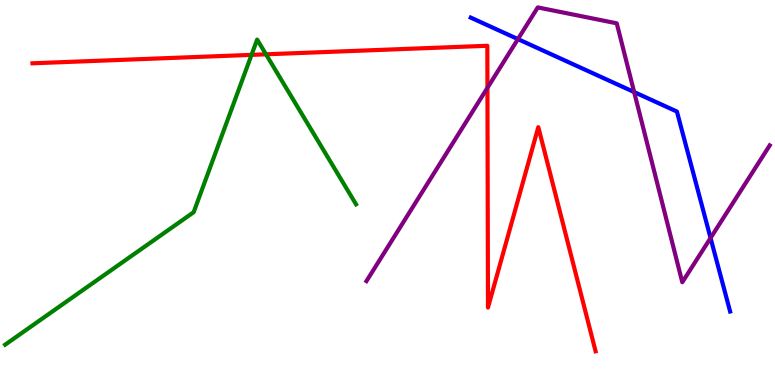[{'lines': ['blue', 'red'], 'intersections': []}, {'lines': ['green', 'red'], 'intersections': [{'x': 3.25, 'y': 8.58}, {'x': 3.43, 'y': 8.59}]}, {'lines': ['purple', 'red'], 'intersections': [{'x': 6.29, 'y': 7.72}]}, {'lines': ['blue', 'green'], 'intersections': []}, {'lines': ['blue', 'purple'], 'intersections': [{'x': 6.68, 'y': 8.98}, {'x': 8.18, 'y': 7.61}, {'x': 9.17, 'y': 3.82}]}, {'lines': ['green', 'purple'], 'intersections': []}]